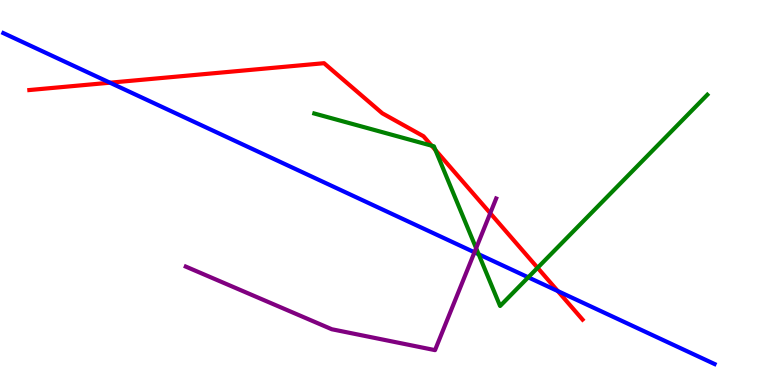[{'lines': ['blue', 'red'], 'intersections': [{'x': 1.42, 'y': 7.85}, {'x': 7.2, 'y': 2.44}]}, {'lines': ['green', 'red'], 'intersections': [{'x': 5.57, 'y': 6.22}, {'x': 5.62, 'y': 6.1}, {'x': 6.94, 'y': 3.04}]}, {'lines': ['purple', 'red'], 'intersections': [{'x': 6.33, 'y': 4.46}]}, {'lines': ['blue', 'green'], 'intersections': [{'x': 6.18, 'y': 3.4}, {'x': 6.82, 'y': 2.8}]}, {'lines': ['blue', 'purple'], 'intersections': [{'x': 6.12, 'y': 3.45}]}, {'lines': ['green', 'purple'], 'intersections': [{'x': 6.14, 'y': 3.55}]}]